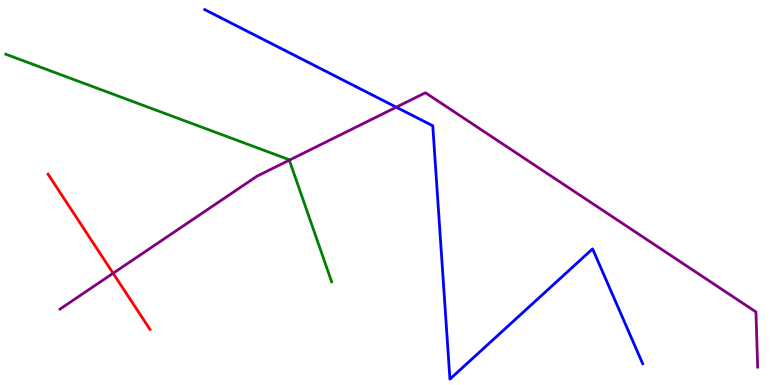[{'lines': ['blue', 'red'], 'intersections': []}, {'lines': ['green', 'red'], 'intersections': []}, {'lines': ['purple', 'red'], 'intersections': [{'x': 1.46, 'y': 2.9}]}, {'lines': ['blue', 'green'], 'intersections': []}, {'lines': ['blue', 'purple'], 'intersections': [{'x': 5.11, 'y': 7.22}]}, {'lines': ['green', 'purple'], 'intersections': [{'x': 3.73, 'y': 5.84}]}]